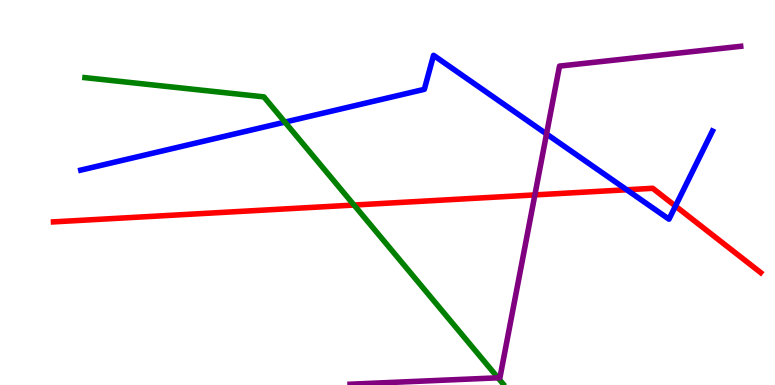[{'lines': ['blue', 'red'], 'intersections': [{'x': 8.09, 'y': 5.07}, {'x': 8.72, 'y': 4.65}]}, {'lines': ['green', 'red'], 'intersections': [{'x': 4.57, 'y': 4.67}]}, {'lines': ['purple', 'red'], 'intersections': [{'x': 6.9, 'y': 4.94}]}, {'lines': ['blue', 'green'], 'intersections': [{'x': 3.68, 'y': 6.83}]}, {'lines': ['blue', 'purple'], 'intersections': [{'x': 7.05, 'y': 6.52}]}, {'lines': ['green', 'purple'], 'intersections': [{'x': 6.43, 'y': 0.187}]}]